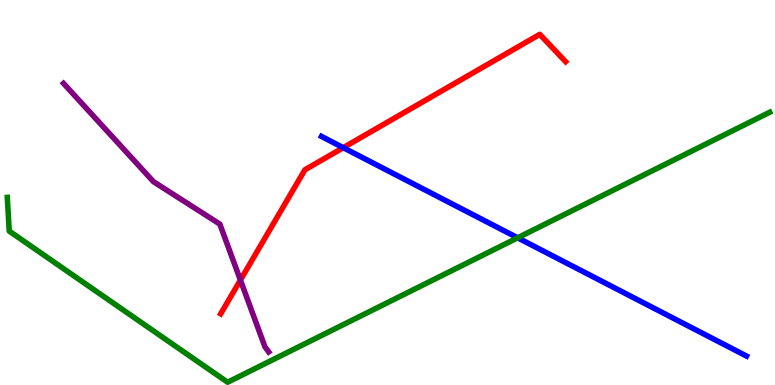[{'lines': ['blue', 'red'], 'intersections': [{'x': 4.43, 'y': 6.16}]}, {'lines': ['green', 'red'], 'intersections': []}, {'lines': ['purple', 'red'], 'intersections': [{'x': 3.1, 'y': 2.73}]}, {'lines': ['blue', 'green'], 'intersections': [{'x': 6.68, 'y': 3.82}]}, {'lines': ['blue', 'purple'], 'intersections': []}, {'lines': ['green', 'purple'], 'intersections': []}]